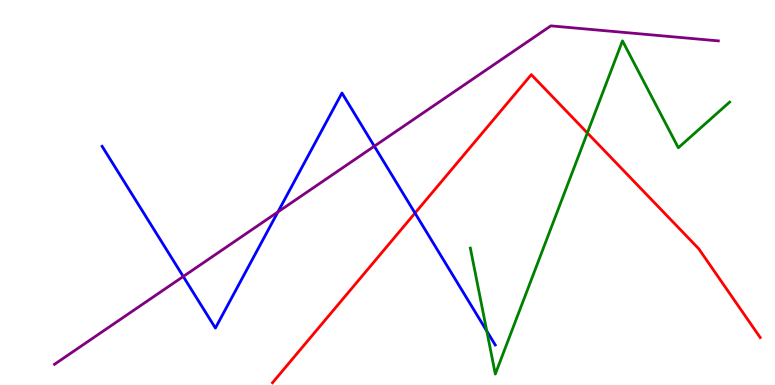[{'lines': ['blue', 'red'], 'intersections': [{'x': 5.36, 'y': 4.47}]}, {'lines': ['green', 'red'], 'intersections': [{'x': 7.58, 'y': 6.55}]}, {'lines': ['purple', 'red'], 'intersections': []}, {'lines': ['blue', 'green'], 'intersections': [{'x': 6.28, 'y': 1.4}]}, {'lines': ['blue', 'purple'], 'intersections': [{'x': 2.36, 'y': 2.82}, {'x': 3.59, 'y': 4.49}, {'x': 4.83, 'y': 6.2}]}, {'lines': ['green', 'purple'], 'intersections': []}]